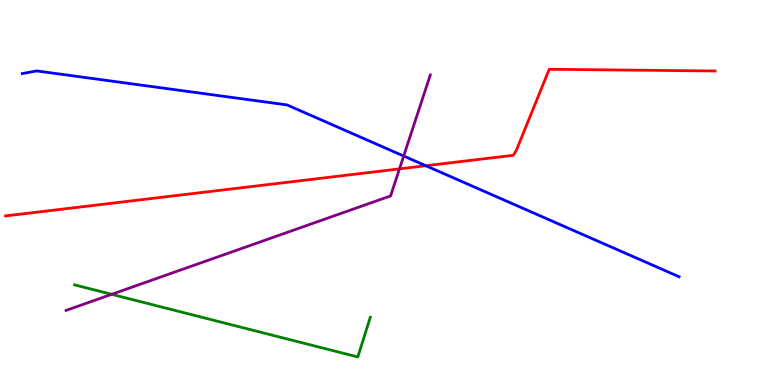[{'lines': ['blue', 'red'], 'intersections': [{'x': 5.49, 'y': 5.7}]}, {'lines': ['green', 'red'], 'intersections': []}, {'lines': ['purple', 'red'], 'intersections': [{'x': 5.15, 'y': 5.61}]}, {'lines': ['blue', 'green'], 'intersections': []}, {'lines': ['blue', 'purple'], 'intersections': [{'x': 5.21, 'y': 5.95}]}, {'lines': ['green', 'purple'], 'intersections': [{'x': 1.44, 'y': 2.36}]}]